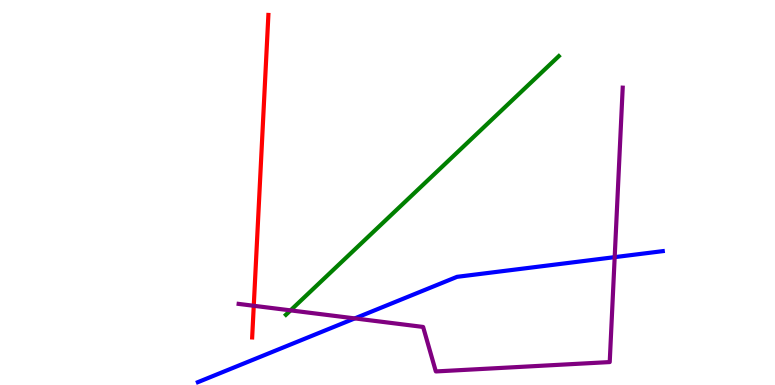[{'lines': ['blue', 'red'], 'intersections': []}, {'lines': ['green', 'red'], 'intersections': []}, {'lines': ['purple', 'red'], 'intersections': [{'x': 3.27, 'y': 2.06}]}, {'lines': ['blue', 'green'], 'intersections': []}, {'lines': ['blue', 'purple'], 'intersections': [{'x': 4.58, 'y': 1.73}, {'x': 7.93, 'y': 3.32}]}, {'lines': ['green', 'purple'], 'intersections': [{'x': 3.75, 'y': 1.94}]}]